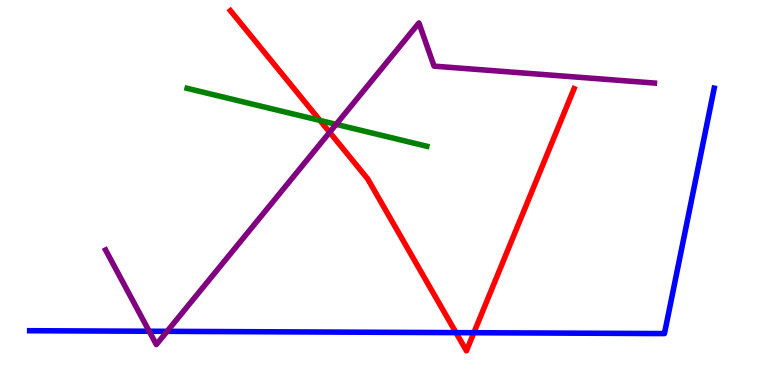[{'lines': ['blue', 'red'], 'intersections': [{'x': 5.88, 'y': 1.36}, {'x': 6.11, 'y': 1.36}]}, {'lines': ['green', 'red'], 'intersections': [{'x': 4.13, 'y': 6.87}]}, {'lines': ['purple', 'red'], 'intersections': [{'x': 4.25, 'y': 6.56}]}, {'lines': ['blue', 'green'], 'intersections': []}, {'lines': ['blue', 'purple'], 'intersections': [{'x': 1.93, 'y': 1.4}, {'x': 2.16, 'y': 1.39}]}, {'lines': ['green', 'purple'], 'intersections': [{'x': 4.34, 'y': 6.77}]}]